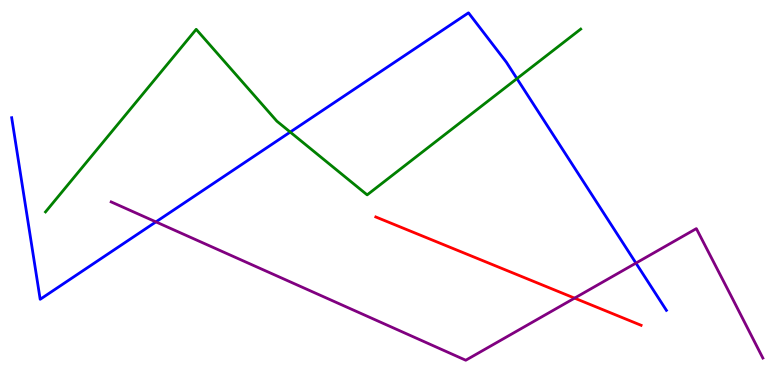[{'lines': ['blue', 'red'], 'intersections': []}, {'lines': ['green', 'red'], 'intersections': []}, {'lines': ['purple', 'red'], 'intersections': [{'x': 7.41, 'y': 2.26}]}, {'lines': ['blue', 'green'], 'intersections': [{'x': 3.74, 'y': 6.57}, {'x': 6.67, 'y': 7.96}]}, {'lines': ['blue', 'purple'], 'intersections': [{'x': 2.01, 'y': 4.24}, {'x': 8.21, 'y': 3.17}]}, {'lines': ['green', 'purple'], 'intersections': []}]